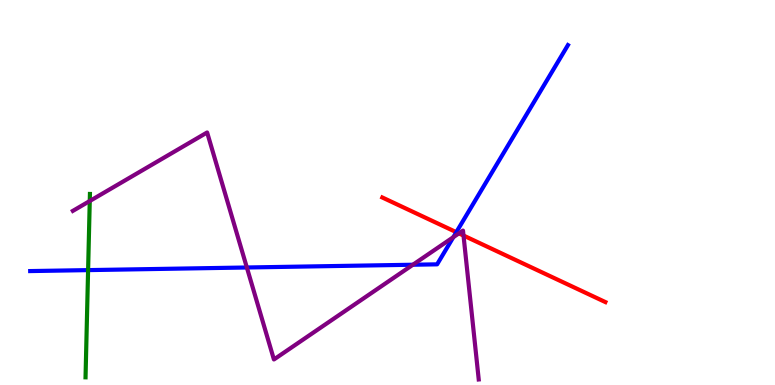[{'lines': ['blue', 'red'], 'intersections': [{'x': 5.89, 'y': 3.97}]}, {'lines': ['green', 'red'], 'intersections': []}, {'lines': ['purple', 'red'], 'intersections': [{'x': 5.92, 'y': 3.94}, {'x': 5.98, 'y': 3.88}]}, {'lines': ['blue', 'green'], 'intersections': [{'x': 1.14, 'y': 2.98}]}, {'lines': ['blue', 'purple'], 'intersections': [{'x': 3.19, 'y': 3.05}, {'x': 5.33, 'y': 3.12}, {'x': 5.85, 'y': 3.84}]}, {'lines': ['green', 'purple'], 'intersections': [{'x': 1.16, 'y': 4.78}]}]